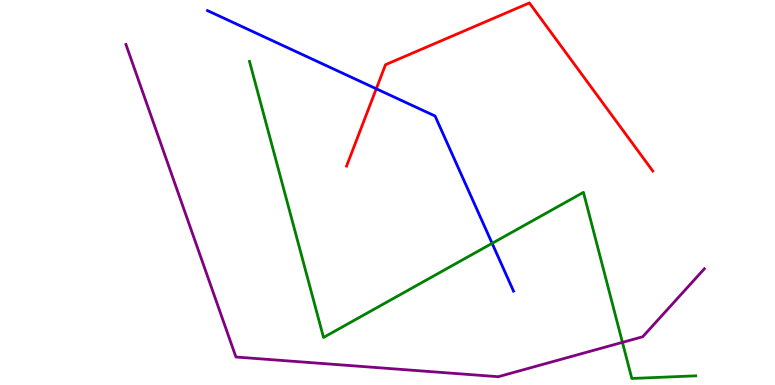[{'lines': ['blue', 'red'], 'intersections': [{'x': 4.86, 'y': 7.69}]}, {'lines': ['green', 'red'], 'intersections': []}, {'lines': ['purple', 'red'], 'intersections': []}, {'lines': ['blue', 'green'], 'intersections': [{'x': 6.35, 'y': 3.68}]}, {'lines': ['blue', 'purple'], 'intersections': []}, {'lines': ['green', 'purple'], 'intersections': [{'x': 8.03, 'y': 1.11}]}]